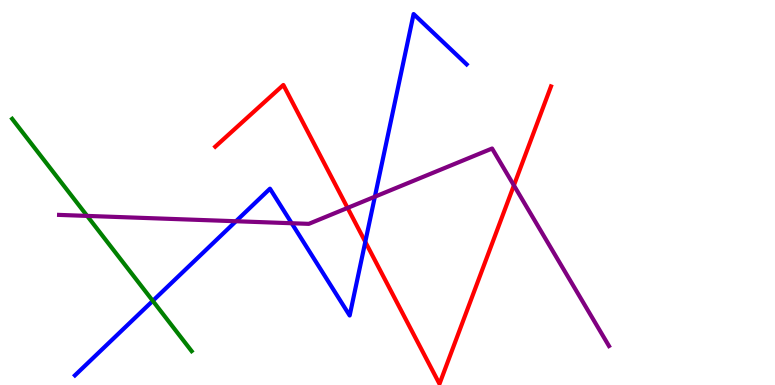[{'lines': ['blue', 'red'], 'intersections': [{'x': 4.71, 'y': 3.72}]}, {'lines': ['green', 'red'], 'intersections': []}, {'lines': ['purple', 'red'], 'intersections': [{'x': 4.48, 'y': 4.6}, {'x': 6.63, 'y': 5.19}]}, {'lines': ['blue', 'green'], 'intersections': [{'x': 1.97, 'y': 2.19}]}, {'lines': ['blue', 'purple'], 'intersections': [{'x': 3.04, 'y': 4.25}, {'x': 3.76, 'y': 4.2}, {'x': 4.84, 'y': 4.89}]}, {'lines': ['green', 'purple'], 'intersections': [{'x': 1.12, 'y': 4.39}]}]